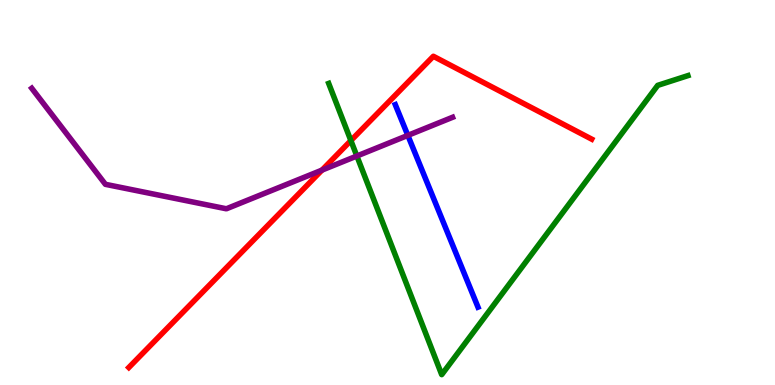[{'lines': ['blue', 'red'], 'intersections': []}, {'lines': ['green', 'red'], 'intersections': [{'x': 4.53, 'y': 6.35}]}, {'lines': ['purple', 'red'], 'intersections': [{'x': 4.15, 'y': 5.58}]}, {'lines': ['blue', 'green'], 'intersections': []}, {'lines': ['blue', 'purple'], 'intersections': [{'x': 5.26, 'y': 6.48}]}, {'lines': ['green', 'purple'], 'intersections': [{'x': 4.6, 'y': 5.95}]}]